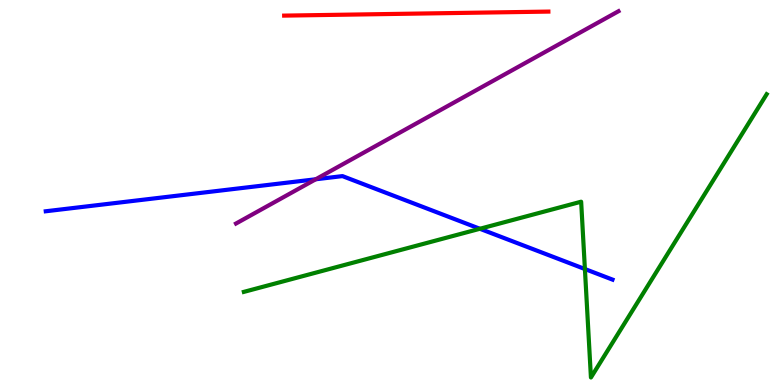[{'lines': ['blue', 'red'], 'intersections': []}, {'lines': ['green', 'red'], 'intersections': []}, {'lines': ['purple', 'red'], 'intersections': []}, {'lines': ['blue', 'green'], 'intersections': [{'x': 6.19, 'y': 4.06}, {'x': 7.55, 'y': 3.01}]}, {'lines': ['blue', 'purple'], 'intersections': [{'x': 4.07, 'y': 5.34}]}, {'lines': ['green', 'purple'], 'intersections': []}]